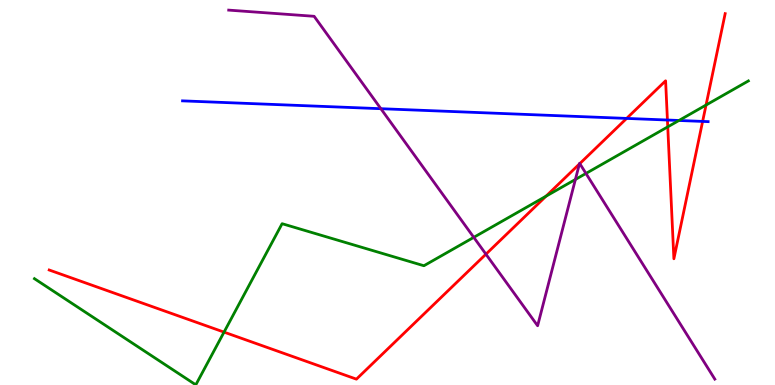[{'lines': ['blue', 'red'], 'intersections': [{'x': 8.09, 'y': 6.92}, {'x': 8.61, 'y': 6.88}, {'x': 9.07, 'y': 6.85}]}, {'lines': ['green', 'red'], 'intersections': [{'x': 2.89, 'y': 1.37}, {'x': 7.05, 'y': 4.9}, {'x': 8.62, 'y': 6.7}, {'x': 9.11, 'y': 7.27}]}, {'lines': ['purple', 'red'], 'intersections': [{'x': 6.27, 'y': 3.4}, {'x': 7.48, 'y': 5.74}, {'x': 7.48, 'y': 5.75}]}, {'lines': ['blue', 'green'], 'intersections': [{'x': 8.76, 'y': 6.87}]}, {'lines': ['blue', 'purple'], 'intersections': [{'x': 4.91, 'y': 7.18}]}, {'lines': ['green', 'purple'], 'intersections': [{'x': 6.11, 'y': 3.84}, {'x': 7.42, 'y': 5.34}, {'x': 7.56, 'y': 5.49}]}]